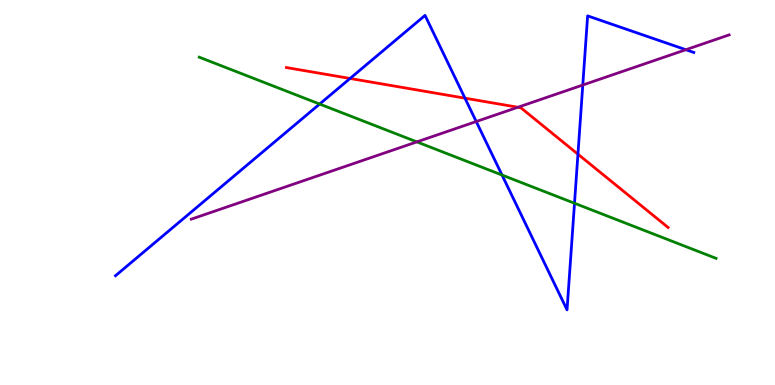[{'lines': ['blue', 'red'], 'intersections': [{'x': 4.52, 'y': 7.96}, {'x': 6.0, 'y': 7.45}, {'x': 7.46, 'y': 6.0}]}, {'lines': ['green', 'red'], 'intersections': []}, {'lines': ['purple', 'red'], 'intersections': [{'x': 6.68, 'y': 7.21}]}, {'lines': ['blue', 'green'], 'intersections': [{'x': 4.12, 'y': 7.3}, {'x': 6.48, 'y': 5.45}, {'x': 7.41, 'y': 4.72}]}, {'lines': ['blue', 'purple'], 'intersections': [{'x': 6.14, 'y': 6.84}, {'x': 7.52, 'y': 7.79}, {'x': 8.85, 'y': 8.71}]}, {'lines': ['green', 'purple'], 'intersections': [{'x': 5.38, 'y': 6.31}]}]